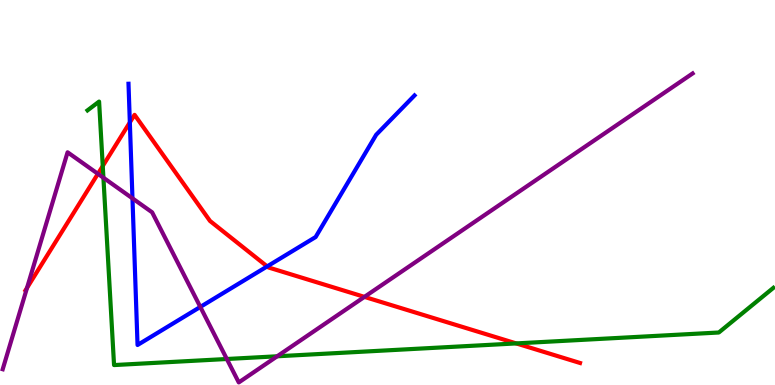[{'lines': ['blue', 'red'], 'intersections': [{'x': 1.68, 'y': 6.82}, {'x': 3.45, 'y': 3.08}]}, {'lines': ['green', 'red'], 'intersections': [{'x': 1.33, 'y': 5.69}, {'x': 6.66, 'y': 1.08}]}, {'lines': ['purple', 'red'], 'intersections': [{'x': 0.349, 'y': 2.52}, {'x': 1.26, 'y': 5.49}, {'x': 4.7, 'y': 2.29}]}, {'lines': ['blue', 'green'], 'intersections': []}, {'lines': ['blue', 'purple'], 'intersections': [{'x': 1.71, 'y': 4.85}, {'x': 2.58, 'y': 2.03}]}, {'lines': ['green', 'purple'], 'intersections': [{'x': 1.33, 'y': 5.38}, {'x': 2.93, 'y': 0.675}, {'x': 3.58, 'y': 0.746}]}]